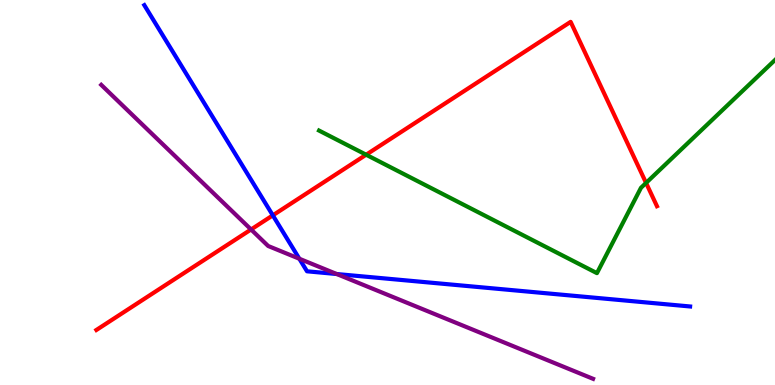[{'lines': ['blue', 'red'], 'intersections': [{'x': 3.52, 'y': 4.41}]}, {'lines': ['green', 'red'], 'intersections': [{'x': 4.72, 'y': 5.98}, {'x': 8.34, 'y': 5.25}]}, {'lines': ['purple', 'red'], 'intersections': [{'x': 3.24, 'y': 4.04}]}, {'lines': ['blue', 'green'], 'intersections': []}, {'lines': ['blue', 'purple'], 'intersections': [{'x': 3.86, 'y': 3.28}, {'x': 4.34, 'y': 2.88}]}, {'lines': ['green', 'purple'], 'intersections': []}]